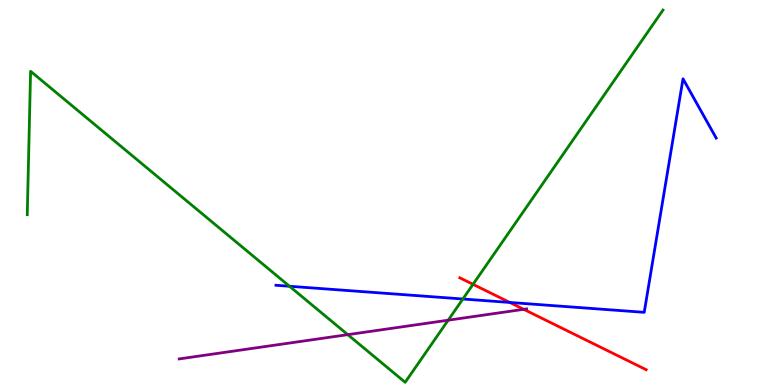[{'lines': ['blue', 'red'], 'intersections': [{'x': 6.58, 'y': 2.14}]}, {'lines': ['green', 'red'], 'intersections': [{'x': 6.1, 'y': 2.61}]}, {'lines': ['purple', 'red'], 'intersections': [{'x': 6.76, 'y': 1.97}]}, {'lines': ['blue', 'green'], 'intersections': [{'x': 3.74, 'y': 2.56}, {'x': 5.97, 'y': 2.23}]}, {'lines': ['blue', 'purple'], 'intersections': []}, {'lines': ['green', 'purple'], 'intersections': [{'x': 4.49, 'y': 1.31}, {'x': 5.78, 'y': 1.68}]}]